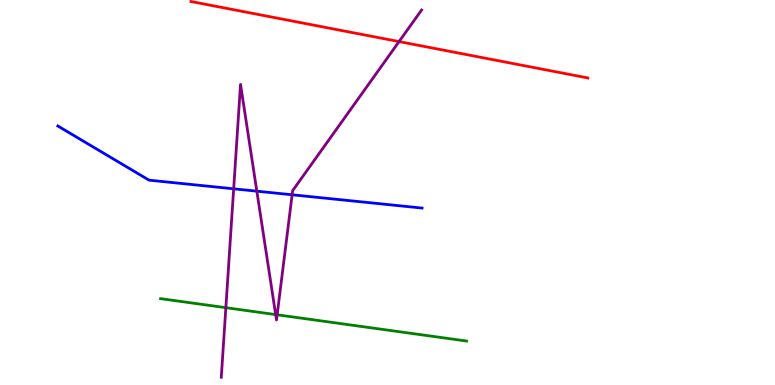[{'lines': ['blue', 'red'], 'intersections': []}, {'lines': ['green', 'red'], 'intersections': []}, {'lines': ['purple', 'red'], 'intersections': [{'x': 5.15, 'y': 8.92}]}, {'lines': ['blue', 'green'], 'intersections': []}, {'lines': ['blue', 'purple'], 'intersections': [{'x': 3.02, 'y': 5.1}, {'x': 3.31, 'y': 5.03}, {'x': 3.77, 'y': 4.94}]}, {'lines': ['green', 'purple'], 'intersections': [{'x': 2.91, 'y': 2.01}, {'x': 3.56, 'y': 1.83}, {'x': 3.58, 'y': 1.82}]}]